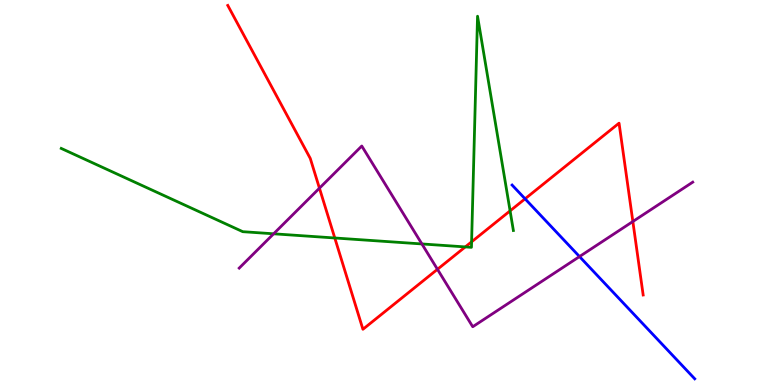[{'lines': ['blue', 'red'], 'intersections': [{'x': 6.77, 'y': 4.84}]}, {'lines': ['green', 'red'], 'intersections': [{'x': 4.32, 'y': 3.82}, {'x': 6.0, 'y': 3.59}, {'x': 6.09, 'y': 3.72}, {'x': 6.58, 'y': 4.52}]}, {'lines': ['purple', 'red'], 'intersections': [{'x': 4.12, 'y': 5.11}, {'x': 5.64, 'y': 3.01}, {'x': 8.17, 'y': 4.25}]}, {'lines': ['blue', 'green'], 'intersections': []}, {'lines': ['blue', 'purple'], 'intersections': [{'x': 7.48, 'y': 3.34}]}, {'lines': ['green', 'purple'], 'intersections': [{'x': 3.53, 'y': 3.93}, {'x': 5.44, 'y': 3.66}]}]